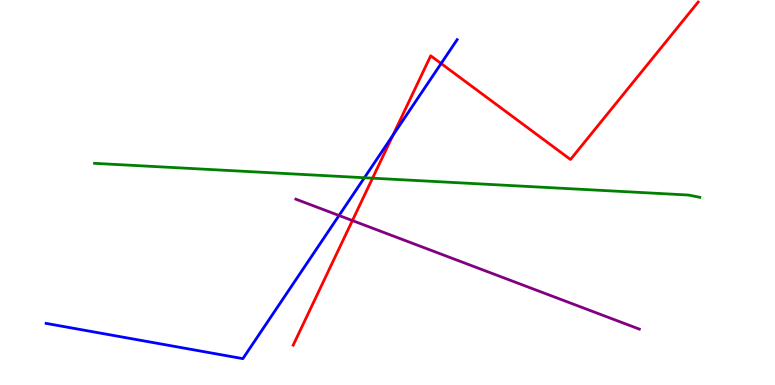[{'lines': ['blue', 'red'], 'intersections': [{'x': 5.07, 'y': 6.49}, {'x': 5.69, 'y': 8.35}]}, {'lines': ['green', 'red'], 'intersections': [{'x': 4.81, 'y': 5.37}]}, {'lines': ['purple', 'red'], 'intersections': [{'x': 4.55, 'y': 4.27}]}, {'lines': ['blue', 'green'], 'intersections': [{'x': 4.7, 'y': 5.38}]}, {'lines': ['blue', 'purple'], 'intersections': [{'x': 4.37, 'y': 4.4}]}, {'lines': ['green', 'purple'], 'intersections': []}]